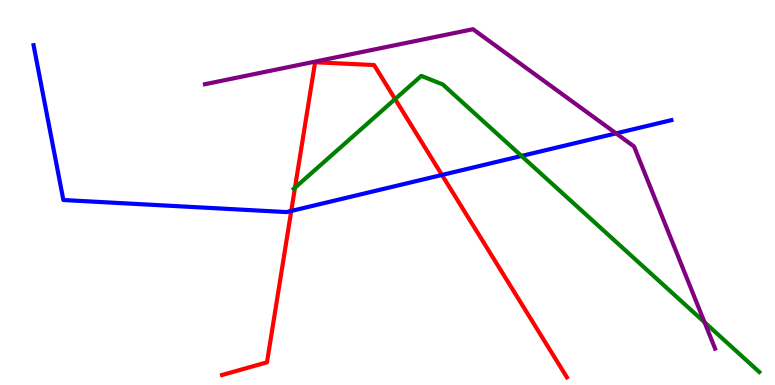[{'lines': ['blue', 'red'], 'intersections': [{'x': 3.76, 'y': 4.52}, {'x': 5.7, 'y': 5.46}]}, {'lines': ['green', 'red'], 'intersections': [{'x': 3.81, 'y': 5.12}, {'x': 5.1, 'y': 7.43}]}, {'lines': ['purple', 'red'], 'intersections': []}, {'lines': ['blue', 'green'], 'intersections': [{'x': 6.73, 'y': 5.95}]}, {'lines': ['blue', 'purple'], 'intersections': [{'x': 7.95, 'y': 6.54}]}, {'lines': ['green', 'purple'], 'intersections': [{'x': 9.09, 'y': 1.63}]}]